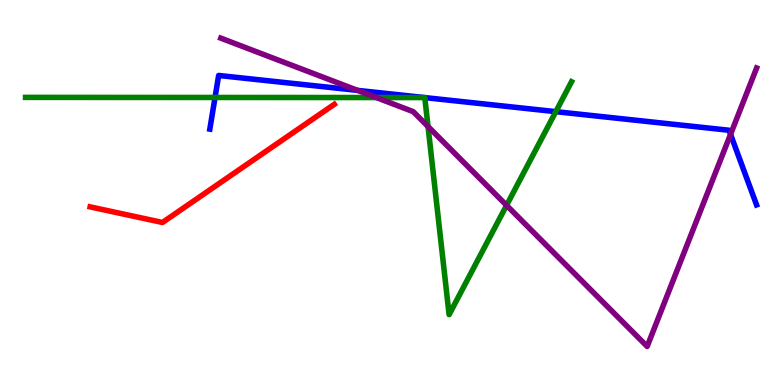[{'lines': ['blue', 'red'], 'intersections': []}, {'lines': ['green', 'red'], 'intersections': []}, {'lines': ['purple', 'red'], 'intersections': []}, {'lines': ['blue', 'green'], 'intersections': [{'x': 2.77, 'y': 7.47}, {'x': 5.48, 'y': 7.47}, {'x': 5.48, 'y': 7.47}, {'x': 7.17, 'y': 7.1}]}, {'lines': ['blue', 'purple'], 'intersections': [{'x': 4.61, 'y': 7.65}, {'x': 9.43, 'y': 6.51}]}, {'lines': ['green', 'purple'], 'intersections': [{'x': 4.86, 'y': 7.47}, {'x': 5.52, 'y': 6.71}, {'x': 6.54, 'y': 4.67}]}]